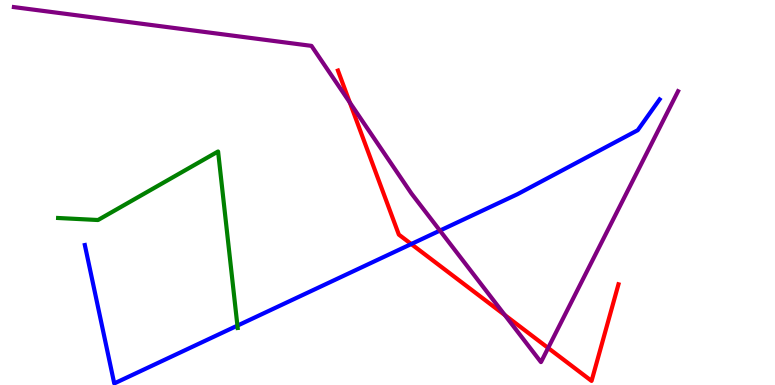[{'lines': ['blue', 'red'], 'intersections': [{'x': 5.31, 'y': 3.66}]}, {'lines': ['green', 'red'], 'intersections': []}, {'lines': ['purple', 'red'], 'intersections': [{'x': 4.51, 'y': 7.34}, {'x': 6.51, 'y': 1.82}, {'x': 7.07, 'y': 0.962}]}, {'lines': ['blue', 'green'], 'intersections': [{'x': 3.06, 'y': 1.54}]}, {'lines': ['blue', 'purple'], 'intersections': [{'x': 5.68, 'y': 4.01}]}, {'lines': ['green', 'purple'], 'intersections': []}]